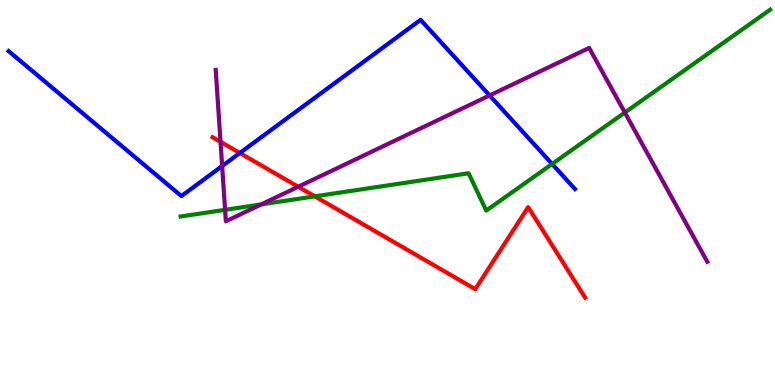[{'lines': ['blue', 'red'], 'intersections': [{'x': 3.09, 'y': 6.03}]}, {'lines': ['green', 'red'], 'intersections': [{'x': 4.06, 'y': 4.9}]}, {'lines': ['purple', 'red'], 'intersections': [{'x': 2.85, 'y': 6.32}, {'x': 3.85, 'y': 5.15}]}, {'lines': ['blue', 'green'], 'intersections': [{'x': 7.12, 'y': 5.74}]}, {'lines': ['blue', 'purple'], 'intersections': [{'x': 2.87, 'y': 5.69}, {'x': 6.32, 'y': 7.52}]}, {'lines': ['green', 'purple'], 'intersections': [{'x': 2.9, 'y': 4.55}, {'x': 3.37, 'y': 4.69}, {'x': 8.06, 'y': 7.08}]}]